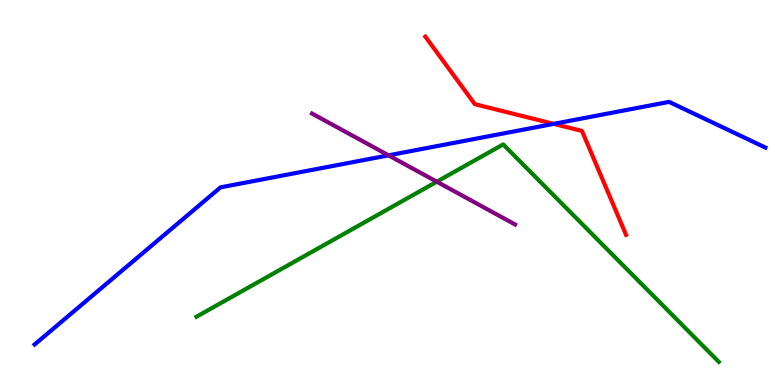[{'lines': ['blue', 'red'], 'intersections': [{'x': 7.14, 'y': 6.78}]}, {'lines': ['green', 'red'], 'intersections': []}, {'lines': ['purple', 'red'], 'intersections': []}, {'lines': ['blue', 'green'], 'intersections': []}, {'lines': ['blue', 'purple'], 'intersections': [{'x': 5.01, 'y': 5.97}]}, {'lines': ['green', 'purple'], 'intersections': [{'x': 5.64, 'y': 5.28}]}]